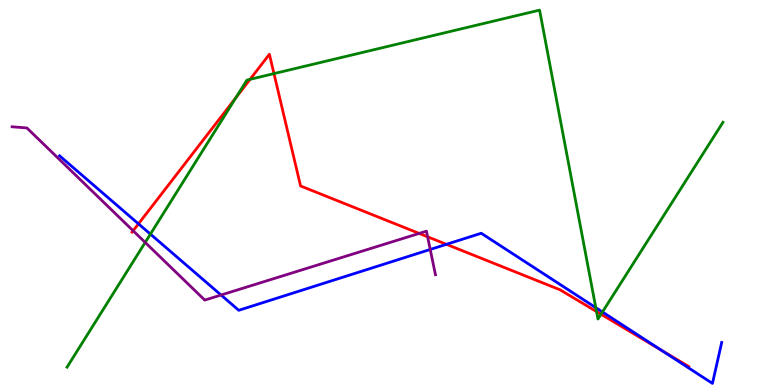[{'lines': ['blue', 'red'], 'intersections': [{'x': 1.79, 'y': 4.19}, {'x': 5.76, 'y': 3.65}, {'x': 8.53, 'y': 0.907}]}, {'lines': ['green', 'red'], 'intersections': [{'x': 3.04, 'y': 7.46}, {'x': 3.23, 'y': 7.94}, {'x': 3.54, 'y': 8.09}, {'x': 7.7, 'y': 1.91}, {'x': 7.76, 'y': 1.84}]}, {'lines': ['purple', 'red'], 'intersections': [{'x': 1.72, 'y': 4.01}, {'x': 5.41, 'y': 3.94}, {'x': 5.52, 'y': 3.85}]}, {'lines': ['blue', 'green'], 'intersections': [{'x': 1.94, 'y': 3.92}, {'x': 7.69, 'y': 2.01}, {'x': 7.77, 'y': 1.9}]}, {'lines': ['blue', 'purple'], 'intersections': [{'x': 2.85, 'y': 2.34}, {'x': 5.55, 'y': 3.52}]}, {'lines': ['green', 'purple'], 'intersections': [{'x': 1.87, 'y': 3.7}]}]